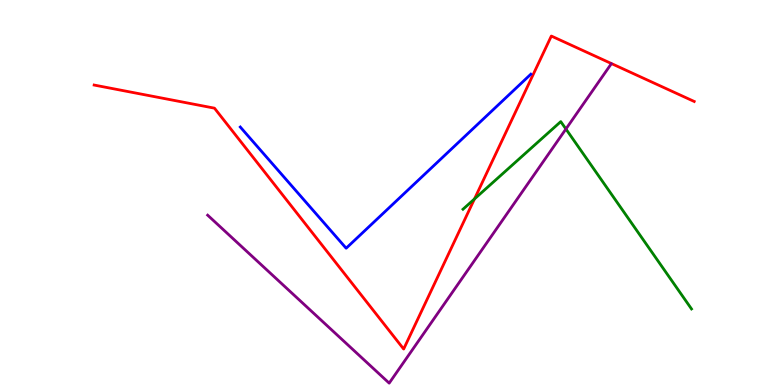[{'lines': ['blue', 'red'], 'intersections': []}, {'lines': ['green', 'red'], 'intersections': [{'x': 6.12, 'y': 4.83}]}, {'lines': ['purple', 'red'], 'intersections': []}, {'lines': ['blue', 'green'], 'intersections': []}, {'lines': ['blue', 'purple'], 'intersections': []}, {'lines': ['green', 'purple'], 'intersections': [{'x': 7.3, 'y': 6.65}]}]